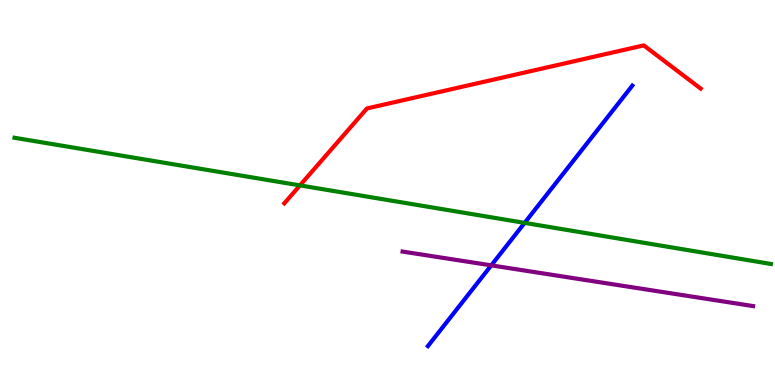[{'lines': ['blue', 'red'], 'intersections': []}, {'lines': ['green', 'red'], 'intersections': [{'x': 3.87, 'y': 5.18}]}, {'lines': ['purple', 'red'], 'intersections': []}, {'lines': ['blue', 'green'], 'intersections': [{'x': 6.77, 'y': 4.21}]}, {'lines': ['blue', 'purple'], 'intersections': [{'x': 6.34, 'y': 3.11}]}, {'lines': ['green', 'purple'], 'intersections': []}]